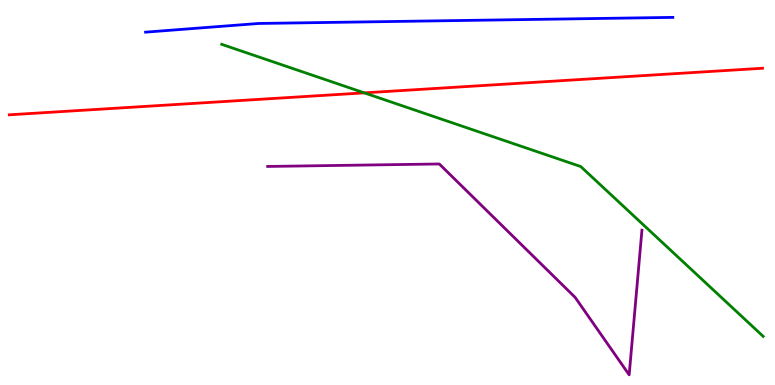[{'lines': ['blue', 'red'], 'intersections': []}, {'lines': ['green', 'red'], 'intersections': [{'x': 4.7, 'y': 7.59}]}, {'lines': ['purple', 'red'], 'intersections': []}, {'lines': ['blue', 'green'], 'intersections': []}, {'lines': ['blue', 'purple'], 'intersections': []}, {'lines': ['green', 'purple'], 'intersections': []}]